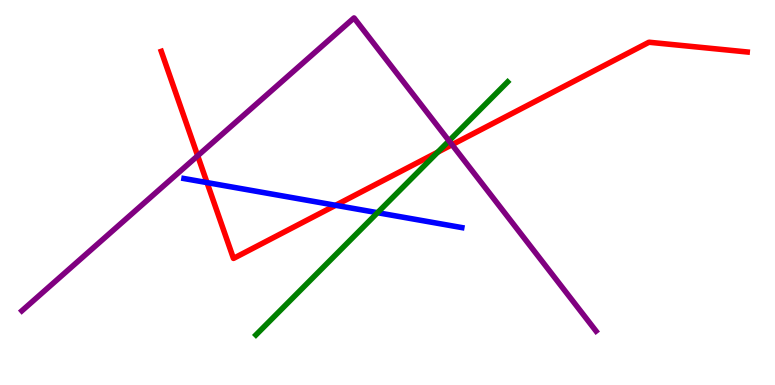[{'lines': ['blue', 'red'], 'intersections': [{'x': 2.67, 'y': 5.26}, {'x': 4.33, 'y': 4.67}]}, {'lines': ['green', 'red'], 'intersections': [{'x': 5.65, 'y': 6.05}]}, {'lines': ['purple', 'red'], 'intersections': [{'x': 2.55, 'y': 5.95}, {'x': 5.83, 'y': 6.24}]}, {'lines': ['blue', 'green'], 'intersections': [{'x': 4.87, 'y': 4.48}]}, {'lines': ['blue', 'purple'], 'intersections': []}, {'lines': ['green', 'purple'], 'intersections': [{'x': 5.79, 'y': 6.34}]}]